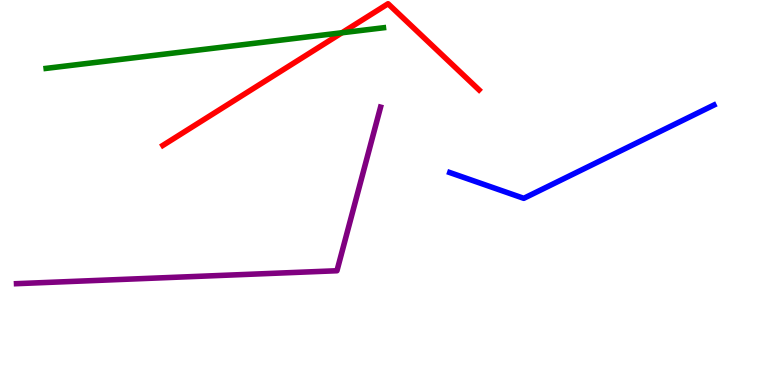[{'lines': ['blue', 'red'], 'intersections': []}, {'lines': ['green', 'red'], 'intersections': [{'x': 4.41, 'y': 9.15}]}, {'lines': ['purple', 'red'], 'intersections': []}, {'lines': ['blue', 'green'], 'intersections': []}, {'lines': ['blue', 'purple'], 'intersections': []}, {'lines': ['green', 'purple'], 'intersections': []}]